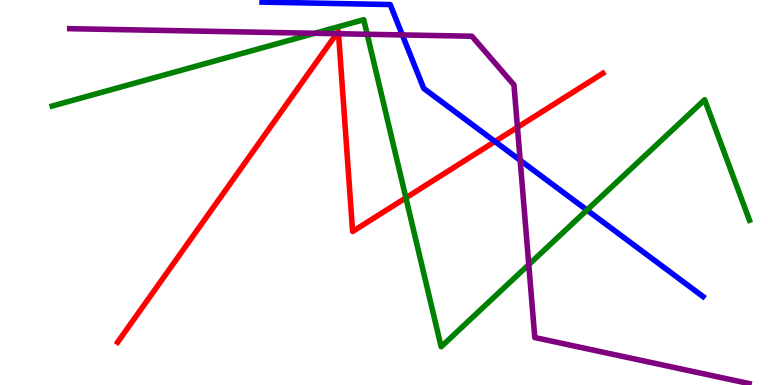[{'lines': ['blue', 'red'], 'intersections': [{'x': 6.39, 'y': 6.32}]}, {'lines': ['green', 'red'], 'intersections': [{'x': 5.24, 'y': 4.86}]}, {'lines': ['purple', 'red'], 'intersections': [{'x': 4.34, 'y': 9.12}, {'x': 4.37, 'y': 9.12}, {'x': 6.68, 'y': 6.69}]}, {'lines': ['blue', 'green'], 'intersections': [{'x': 7.57, 'y': 4.54}]}, {'lines': ['blue', 'purple'], 'intersections': [{'x': 5.19, 'y': 9.09}, {'x': 6.71, 'y': 5.84}]}, {'lines': ['green', 'purple'], 'intersections': [{'x': 4.06, 'y': 9.14}, {'x': 4.74, 'y': 9.11}, {'x': 6.82, 'y': 3.13}]}]